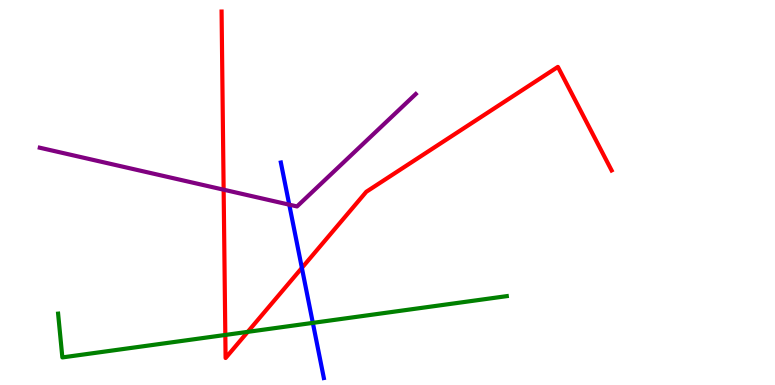[{'lines': ['blue', 'red'], 'intersections': [{'x': 3.9, 'y': 3.04}]}, {'lines': ['green', 'red'], 'intersections': [{'x': 2.91, 'y': 1.3}, {'x': 3.2, 'y': 1.38}]}, {'lines': ['purple', 'red'], 'intersections': [{'x': 2.89, 'y': 5.07}]}, {'lines': ['blue', 'green'], 'intersections': [{'x': 4.04, 'y': 1.61}]}, {'lines': ['blue', 'purple'], 'intersections': [{'x': 3.73, 'y': 4.68}]}, {'lines': ['green', 'purple'], 'intersections': []}]